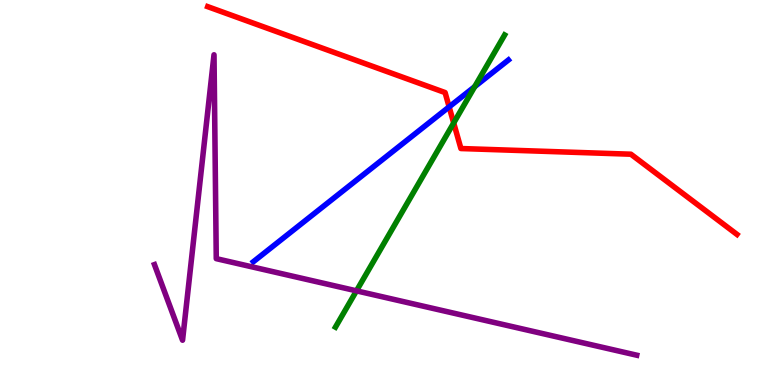[{'lines': ['blue', 'red'], 'intersections': [{'x': 5.8, 'y': 7.22}]}, {'lines': ['green', 'red'], 'intersections': [{'x': 5.85, 'y': 6.81}]}, {'lines': ['purple', 'red'], 'intersections': []}, {'lines': ['blue', 'green'], 'intersections': [{'x': 6.13, 'y': 7.75}]}, {'lines': ['blue', 'purple'], 'intersections': []}, {'lines': ['green', 'purple'], 'intersections': [{'x': 4.6, 'y': 2.45}]}]